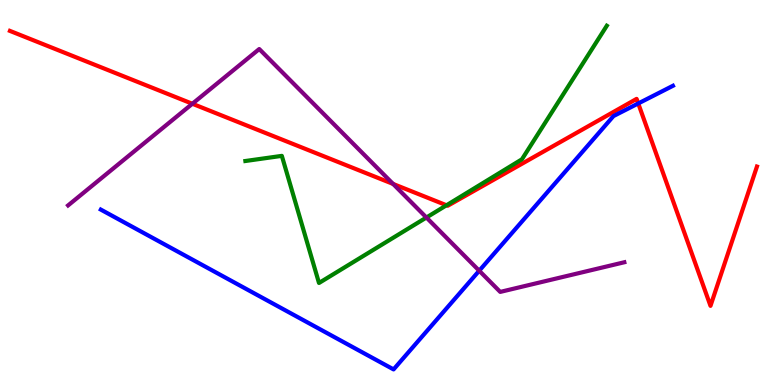[{'lines': ['blue', 'red'], 'intersections': [{'x': 8.24, 'y': 7.31}]}, {'lines': ['green', 'red'], 'intersections': [{'x': 5.76, 'y': 4.67}]}, {'lines': ['purple', 'red'], 'intersections': [{'x': 2.48, 'y': 7.3}, {'x': 5.07, 'y': 5.22}]}, {'lines': ['blue', 'green'], 'intersections': []}, {'lines': ['blue', 'purple'], 'intersections': [{'x': 6.18, 'y': 2.97}]}, {'lines': ['green', 'purple'], 'intersections': [{'x': 5.5, 'y': 4.35}]}]